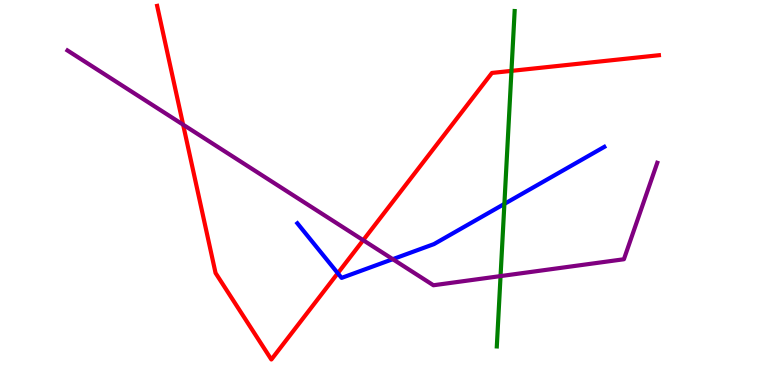[{'lines': ['blue', 'red'], 'intersections': [{'x': 4.36, 'y': 2.9}]}, {'lines': ['green', 'red'], 'intersections': [{'x': 6.6, 'y': 8.16}]}, {'lines': ['purple', 'red'], 'intersections': [{'x': 2.36, 'y': 6.76}, {'x': 4.69, 'y': 3.76}]}, {'lines': ['blue', 'green'], 'intersections': [{'x': 6.51, 'y': 4.7}]}, {'lines': ['blue', 'purple'], 'intersections': [{'x': 5.07, 'y': 3.27}]}, {'lines': ['green', 'purple'], 'intersections': [{'x': 6.46, 'y': 2.83}]}]